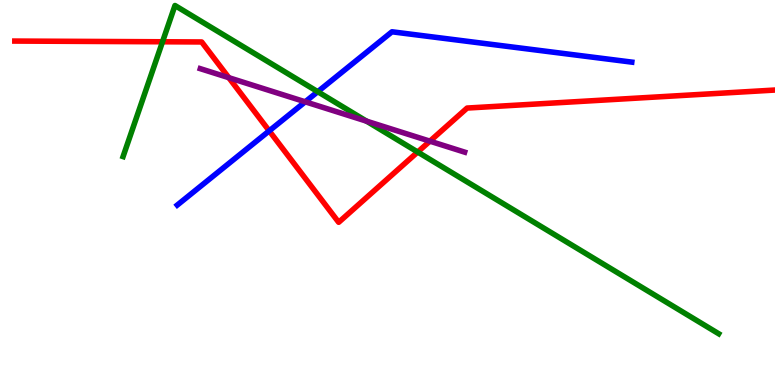[{'lines': ['blue', 'red'], 'intersections': [{'x': 3.47, 'y': 6.6}]}, {'lines': ['green', 'red'], 'intersections': [{'x': 2.1, 'y': 8.91}, {'x': 5.39, 'y': 6.05}]}, {'lines': ['purple', 'red'], 'intersections': [{'x': 2.95, 'y': 7.98}, {'x': 5.55, 'y': 6.33}]}, {'lines': ['blue', 'green'], 'intersections': [{'x': 4.1, 'y': 7.62}]}, {'lines': ['blue', 'purple'], 'intersections': [{'x': 3.94, 'y': 7.36}]}, {'lines': ['green', 'purple'], 'intersections': [{'x': 4.73, 'y': 6.85}]}]